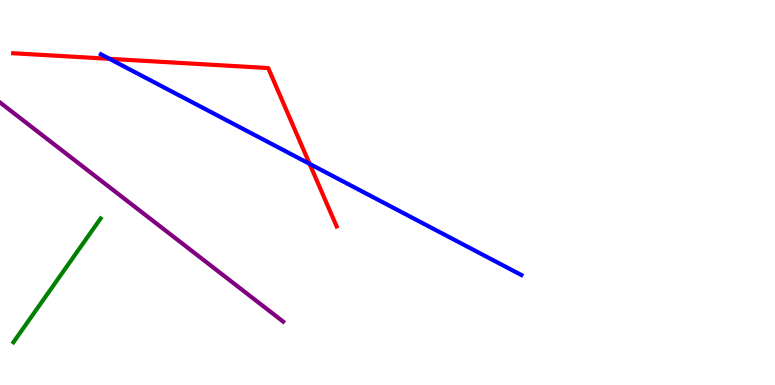[{'lines': ['blue', 'red'], 'intersections': [{'x': 1.41, 'y': 8.47}, {'x': 3.99, 'y': 5.74}]}, {'lines': ['green', 'red'], 'intersections': []}, {'lines': ['purple', 'red'], 'intersections': []}, {'lines': ['blue', 'green'], 'intersections': []}, {'lines': ['blue', 'purple'], 'intersections': []}, {'lines': ['green', 'purple'], 'intersections': []}]